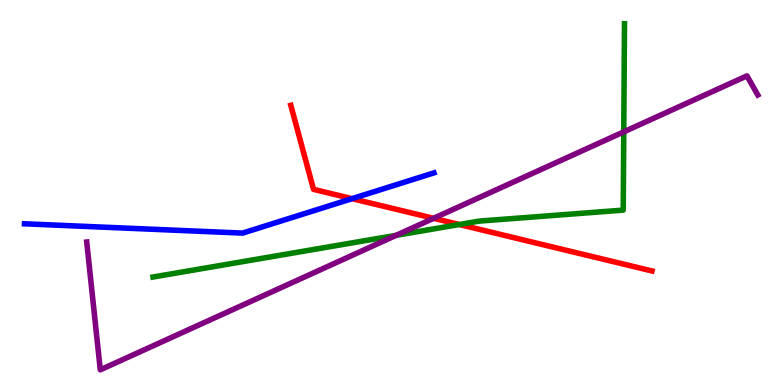[{'lines': ['blue', 'red'], 'intersections': [{'x': 4.54, 'y': 4.84}]}, {'lines': ['green', 'red'], 'intersections': [{'x': 5.93, 'y': 4.17}]}, {'lines': ['purple', 'red'], 'intersections': [{'x': 5.59, 'y': 4.33}]}, {'lines': ['blue', 'green'], 'intersections': []}, {'lines': ['blue', 'purple'], 'intersections': []}, {'lines': ['green', 'purple'], 'intersections': [{'x': 5.11, 'y': 3.89}, {'x': 8.05, 'y': 6.58}]}]